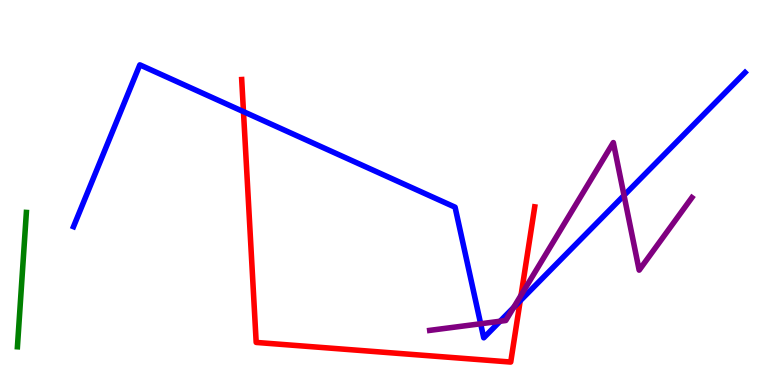[{'lines': ['blue', 'red'], 'intersections': [{'x': 3.14, 'y': 7.1}, {'x': 6.71, 'y': 2.19}]}, {'lines': ['green', 'red'], 'intersections': []}, {'lines': ['purple', 'red'], 'intersections': [{'x': 6.72, 'y': 2.33}]}, {'lines': ['blue', 'green'], 'intersections': []}, {'lines': ['blue', 'purple'], 'intersections': [{'x': 6.2, 'y': 1.59}, {'x': 6.45, 'y': 1.66}, {'x': 6.63, 'y': 2.01}, {'x': 8.05, 'y': 4.93}]}, {'lines': ['green', 'purple'], 'intersections': []}]